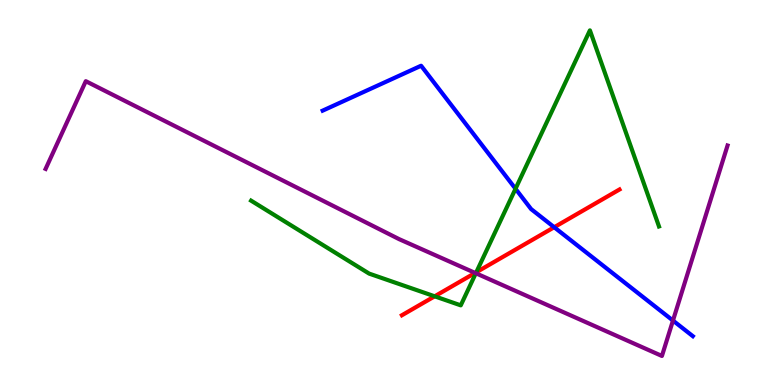[{'lines': ['blue', 'red'], 'intersections': [{'x': 7.15, 'y': 4.1}]}, {'lines': ['green', 'red'], 'intersections': [{'x': 5.61, 'y': 2.3}, {'x': 6.15, 'y': 2.93}]}, {'lines': ['purple', 'red'], 'intersections': [{'x': 6.13, 'y': 2.91}]}, {'lines': ['blue', 'green'], 'intersections': [{'x': 6.65, 'y': 5.1}]}, {'lines': ['blue', 'purple'], 'intersections': [{'x': 8.68, 'y': 1.67}]}, {'lines': ['green', 'purple'], 'intersections': [{'x': 6.14, 'y': 2.9}]}]